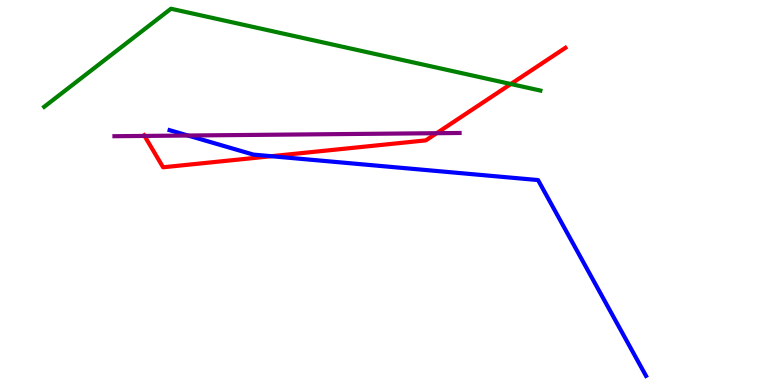[{'lines': ['blue', 'red'], 'intersections': [{'x': 3.5, 'y': 5.94}]}, {'lines': ['green', 'red'], 'intersections': [{'x': 6.59, 'y': 7.82}]}, {'lines': ['purple', 'red'], 'intersections': [{'x': 1.86, 'y': 6.47}, {'x': 5.63, 'y': 6.54}]}, {'lines': ['blue', 'green'], 'intersections': []}, {'lines': ['blue', 'purple'], 'intersections': [{'x': 2.42, 'y': 6.48}]}, {'lines': ['green', 'purple'], 'intersections': []}]